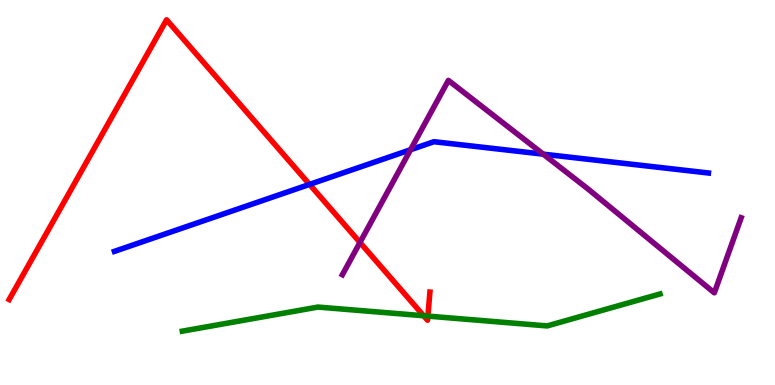[{'lines': ['blue', 'red'], 'intersections': [{'x': 3.99, 'y': 5.21}]}, {'lines': ['green', 'red'], 'intersections': [{'x': 5.47, 'y': 1.8}, {'x': 5.52, 'y': 1.79}]}, {'lines': ['purple', 'red'], 'intersections': [{'x': 4.64, 'y': 3.7}]}, {'lines': ['blue', 'green'], 'intersections': []}, {'lines': ['blue', 'purple'], 'intersections': [{'x': 5.3, 'y': 6.11}, {'x': 7.01, 'y': 6.0}]}, {'lines': ['green', 'purple'], 'intersections': []}]